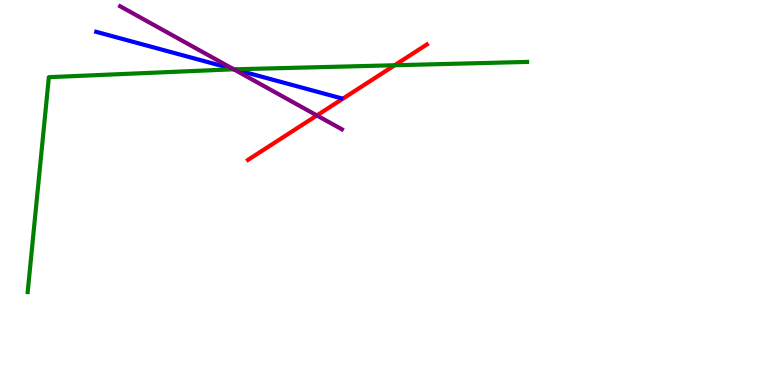[{'lines': ['blue', 'red'], 'intersections': []}, {'lines': ['green', 'red'], 'intersections': [{'x': 5.09, 'y': 8.3}]}, {'lines': ['purple', 'red'], 'intersections': [{'x': 4.09, 'y': 7.0}]}, {'lines': ['blue', 'green'], 'intersections': [{'x': 3.03, 'y': 8.2}]}, {'lines': ['blue', 'purple'], 'intersections': [{'x': 3.01, 'y': 8.21}]}, {'lines': ['green', 'purple'], 'intersections': [{'x': 3.02, 'y': 8.2}]}]